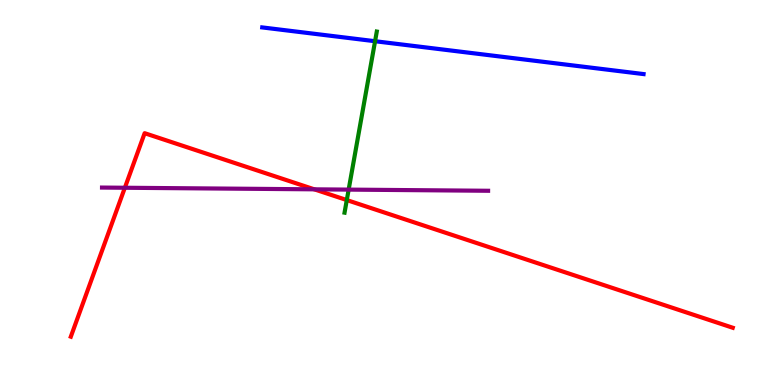[{'lines': ['blue', 'red'], 'intersections': []}, {'lines': ['green', 'red'], 'intersections': [{'x': 4.47, 'y': 4.8}]}, {'lines': ['purple', 'red'], 'intersections': [{'x': 1.61, 'y': 5.12}, {'x': 4.06, 'y': 5.08}]}, {'lines': ['blue', 'green'], 'intersections': [{'x': 4.84, 'y': 8.93}]}, {'lines': ['blue', 'purple'], 'intersections': []}, {'lines': ['green', 'purple'], 'intersections': [{'x': 4.5, 'y': 5.07}]}]